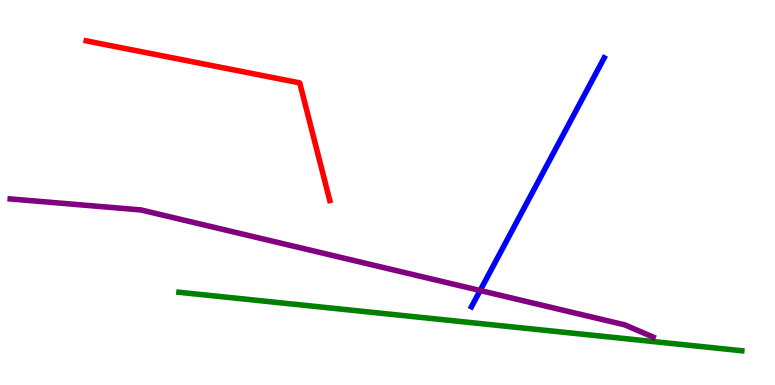[{'lines': ['blue', 'red'], 'intersections': []}, {'lines': ['green', 'red'], 'intersections': []}, {'lines': ['purple', 'red'], 'intersections': []}, {'lines': ['blue', 'green'], 'intersections': []}, {'lines': ['blue', 'purple'], 'intersections': [{'x': 6.2, 'y': 2.45}]}, {'lines': ['green', 'purple'], 'intersections': []}]